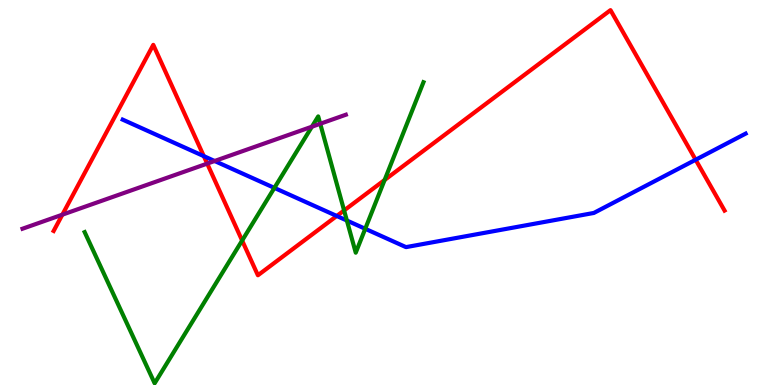[{'lines': ['blue', 'red'], 'intersections': [{'x': 2.63, 'y': 5.94}, {'x': 4.35, 'y': 4.39}, {'x': 8.98, 'y': 5.85}]}, {'lines': ['green', 'red'], 'intersections': [{'x': 3.12, 'y': 3.75}, {'x': 4.44, 'y': 4.53}, {'x': 4.96, 'y': 5.32}]}, {'lines': ['purple', 'red'], 'intersections': [{'x': 0.805, 'y': 4.42}, {'x': 2.67, 'y': 5.75}]}, {'lines': ['blue', 'green'], 'intersections': [{'x': 3.54, 'y': 5.12}, {'x': 4.48, 'y': 4.27}, {'x': 4.71, 'y': 4.06}]}, {'lines': ['blue', 'purple'], 'intersections': [{'x': 2.77, 'y': 5.82}]}, {'lines': ['green', 'purple'], 'intersections': [{'x': 4.02, 'y': 6.71}, {'x': 4.13, 'y': 6.79}]}]